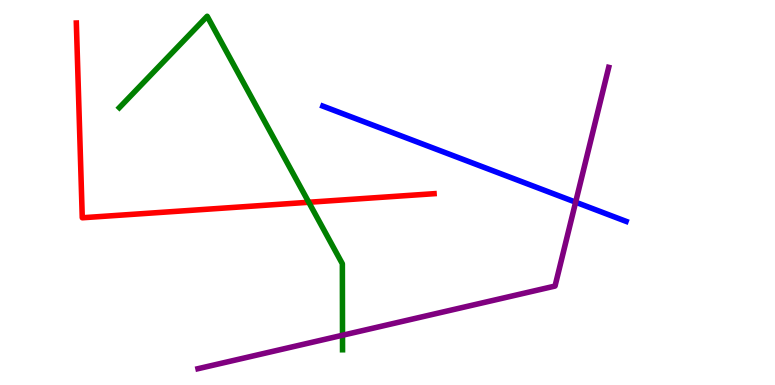[{'lines': ['blue', 'red'], 'intersections': []}, {'lines': ['green', 'red'], 'intersections': [{'x': 3.98, 'y': 4.75}]}, {'lines': ['purple', 'red'], 'intersections': []}, {'lines': ['blue', 'green'], 'intersections': []}, {'lines': ['blue', 'purple'], 'intersections': [{'x': 7.43, 'y': 4.75}]}, {'lines': ['green', 'purple'], 'intersections': [{'x': 4.42, 'y': 1.29}]}]